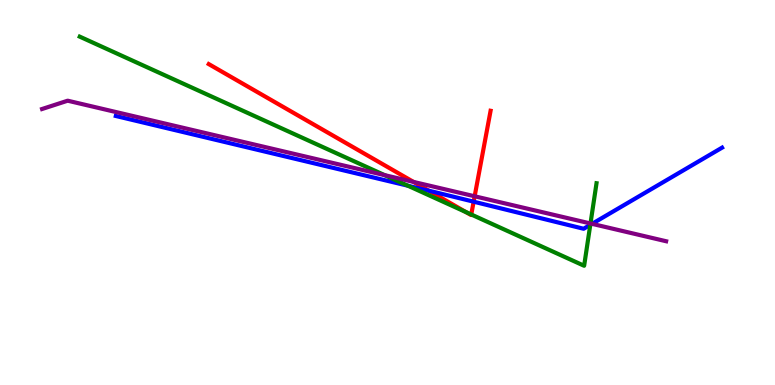[{'lines': ['blue', 'red'], 'intersections': [{'x': 5.53, 'y': 5.05}, {'x': 6.11, 'y': 4.76}]}, {'lines': ['green', 'red'], 'intersections': [{'x': 6.01, 'y': 4.49}, {'x': 6.08, 'y': 4.43}]}, {'lines': ['purple', 'red'], 'intersections': [{'x': 5.34, 'y': 5.27}, {'x': 6.12, 'y': 4.9}]}, {'lines': ['blue', 'green'], 'intersections': [{'x': 5.26, 'y': 5.18}, {'x': 7.62, 'y': 4.16}]}, {'lines': ['blue', 'purple'], 'intersections': [{'x': 7.64, 'y': 4.19}]}, {'lines': ['green', 'purple'], 'intersections': [{'x': 4.96, 'y': 5.45}, {'x': 7.62, 'y': 4.2}]}]